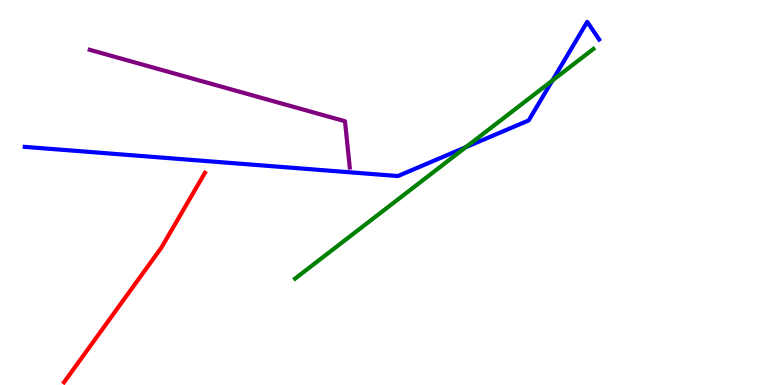[{'lines': ['blue', 'red'], 'intersections': []}, {'lines': ['green', 'red'], 'intersections': []}, {'lines': ['purple', 'red'], 'intersections': []}, {'lines': ['blue', 'green'], 'intersections': [{'x': 6.01, 'y': 6.18}, {'x': 7.13, 'y': 7.91}]}, {'lines': ['blue', 'purple'], 'intersections': []}, {'lines': ['green', 'purple'], 'intersections': []}]